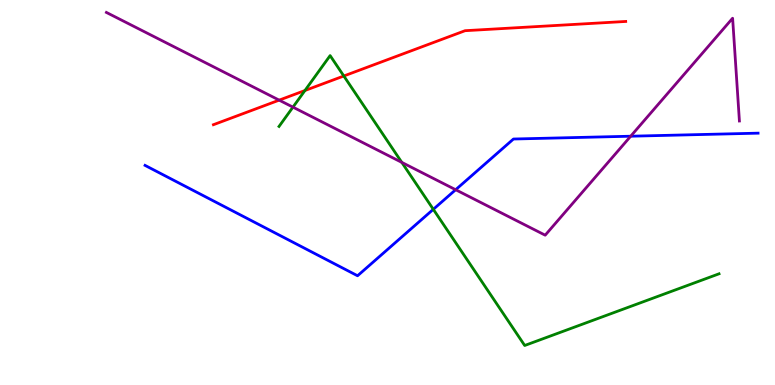[{'lines': ['blue', 'red'], 'intersections': []}, {'lines': ['green', 'red'], 'intersections': [{'x': 3.93, 'y': 7.65}, {'x': 4.44, 'y': 8.03}]}, {'lines': ['purple', 'red'], 'intersections': [{'x': 3.6, 'y': 7.4}]}, {'lines': ['blue', 'green'], 'intersections': [{'x': 5.59, 'y': 4.56}]}, {'lines': ['blue', 'purple'], 'intersections': [{'x': 5.88, 'y': 5.07}, {'x': 8.14, 'y': 6.46}]}, {'lines': ['green', 'purple'], 'intersections': [{'x': 3.78, 'y': 7.22}, {'x': 5.18, 'y': 5.78}]}]